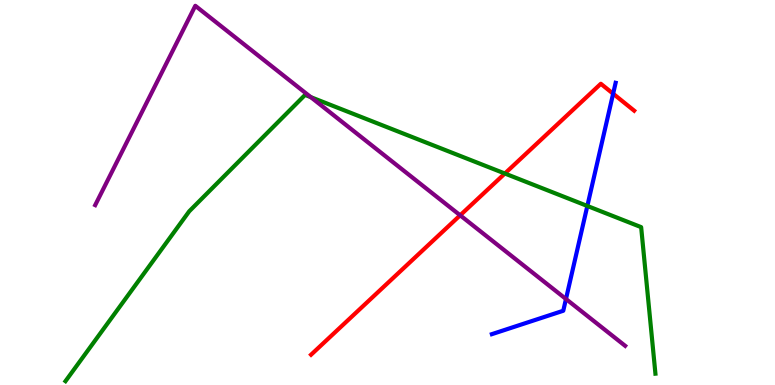[{'lines': ['blue', 'red'], 'intersections': [{'x': 7.91, 'y': 7.57}]}, {'lines': ['green', 'red'], 'intersections': [{'x': 6.51, 'y': 5.49}]}, {'lines': ['purple', 'red'], 'intersections': [{'x': 5.94, 'y': 4.41}]}, {'lines': ['blue', 'green'], 'intersections': [{'x': 7.58, 'y': 4.65}]}, {'lines': ['blue', 'purple'], 'intersections': [{'x': 7.3, 'y': 2.23}]}, {'lines': ['green', 'purple'], 'intersections': [{'x': 4.01, 'y': 7.48}]}]